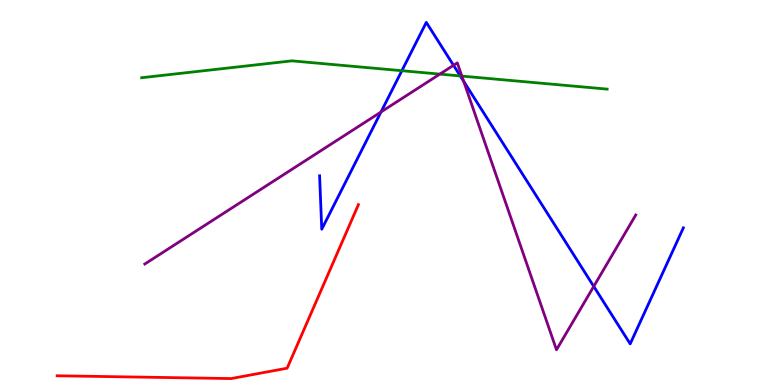[{'lines': ['blue', 'red'], 'intersections': []}, {'lines': ['green', 'red'], 'intersections': []}, {'lines': ['purple', 'red'], 'intersections': []}, {'lines': ['blue', 'green'], 'intersections': [{'x': 5.19, 'y': 8.16}, {'x': 5.94, 'y': 8.03}]}, {'lines': ['blue', 'purple'], 'intersections': [{'x': 4.92, 'y': 7.09}, {'x': 5.85, 'y': 8.3}, {'x': 5.98, 'y': 7.89}, {'x': 7.66, 'y': 2.56}]}, {'lines': ['green', 'purple'], 'intersections': [{'x': 5.68, 'y': 8.07}, {'x': 5.96, 'y': 8.02}]}]